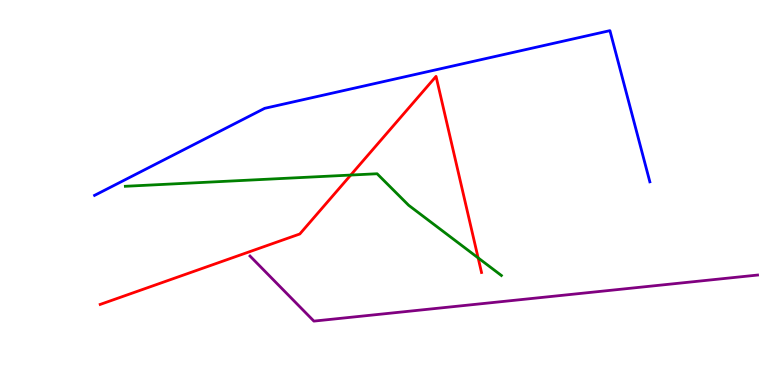[{'lines': ['blue', 'red'], 'intersections': []}, {'lines': ['green', 'red'], 'intersections': [{'x': 4.53, 'y': 5.45}, {'x': 6.17, 'y': 3.3}]}, {'lines': ['purple', 'red'], 'intersections': []}, {'lines': ['blue', 'green'], 'intersections': []}, {'lines': ['blue', 'purple'], 'intersections': []}, {'lines': ['green', 'purple'], 'intersections': []}]